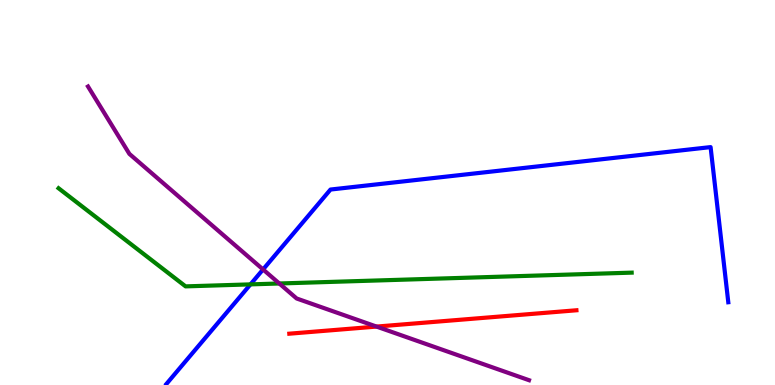[{'lines': ['blue', 'red'], 'intersections': []}, {'lines': ['green', 'red'], 'intersections': []}, {'lines': ['purple', 'red'], 'intersections': [{'x': 4.86, 'y': 1.52}]}, {'lines': ['blue', 'green'], 'intersections': [{'x': 3.23, 'y': 2.61}]}, {'lines': ['blue', 'purple'], 'intersections': [{'x': 3.39, 'y': 3.0}]}, {'lines': ['green', 'purple'], 'intersections': [{'x': 3.6, 'y': 2.64}]}]